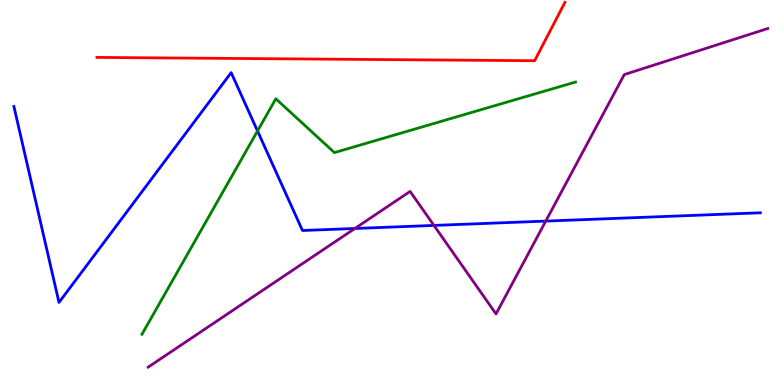[{'lines': ['blue', 'red'], 'intersections': []}, {'lines': ['green', 'red'], 'intersections': []}, {'lines': ['purple', 'red'], 'intersections': []}, {'lines': ['blue', 'green'], 'intersections': [{'x': 3.32, 'y': 6.6}]}, {'lines': ['blue', 'purple'], 'intersections': [{'x': 4.58, 'y': 4.07}, {'x': 5.6, 'y': 4.14}, {'x': 7.04, 'y': 4.26}]}, {'lines': ['green', 'purple'], 'intersections': []}]